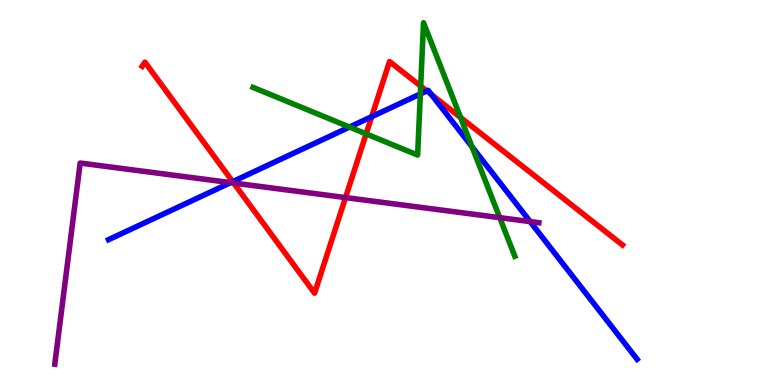[{'lines': ['blue', 'red'], 'intersections': [{'x': 3.0, 'y': 5.28}, {'x': 4.8, 'y': 6.97}, {'x': 5.51, 'y': 7.64}, {'x': 5.57, 'y': 7.54}]}, {'lines': ['green', 'red'], 'intersections': [{'x': 4.72, 'y': 6.52}, {'x': 5.43, 'y': 7.76}, {'x': 5.94, 'y': 6.95}]}, {'lines': ['purple', 'red'], 'intersections': [{'x': 3.02, 'y': 5.25}, {'x': 4.46, 'y': 4.87}]}, {'lines': ['blue', 'green'], 'intersections': [{'x': 4.51, 'y': 6.7}, {'x': 5.42, 'y': 7.56}, {'x': 6.09, 'y': 6.19}]}, {'lines': ['blue', 'purple'], 'intersections': [{'x': 2.98, 'y': 5.26}, {'x': 6.84, 'y': 4.24}]}, {'lines': ['green', 'purple'], 'intersections': [{'x': 6.45, 'y': 4.35}]}]